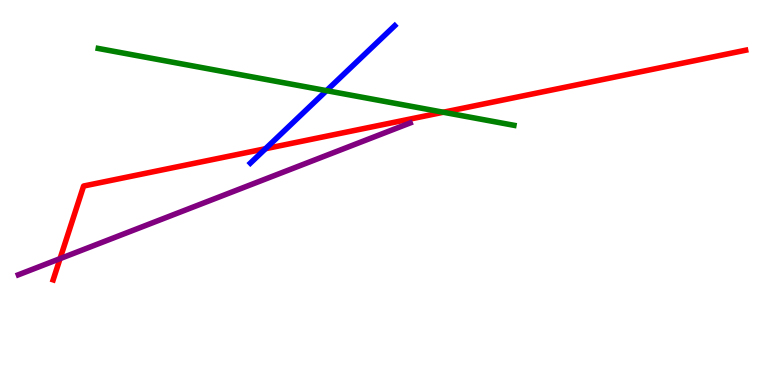[{'lines': ['blue', 'red'], 'intersections': [{'x': 3.43, 'y': 6.14}]}, {'lines': ['green', 'red'], 'intersections': [{'x': 5.72, 'y': 7.08}]}, {'lines': ['purple', 'red'], 'intersections': [{'x': 0.775, 'y': 3.28}]}, {'lines': ['blue', 'green'], 'intersections': [{'x': 4.21, 'y': 7.65}]}, {'lines': ['blue', 'purple'], 'intersections': []}, {'lines': ['green', 'purple'], 'intersections': []}]